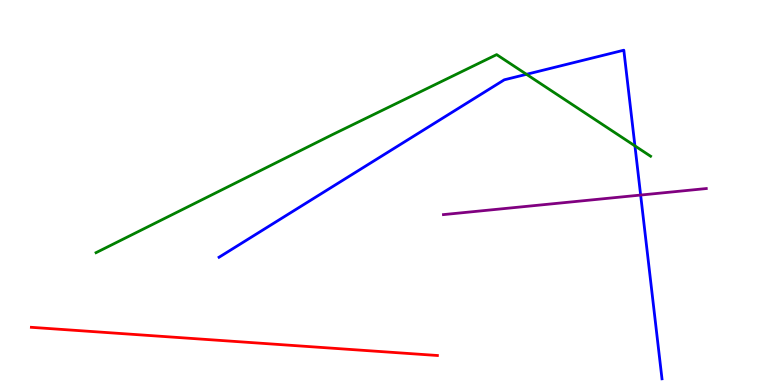[{'lines': ['blue', 'red'], 'intersections': []}, {'lines': ['green', 'red'], 'intersections': []}, {'lines': ['purple', 'red'], 'intersections': []}, {'lines': ['blue', 'green'], 'intersections': [{'x': 6.79, 'y': 8.07}, {'x': 8.19, 'y': 6.21}]}, {'lines': ['blue', 'purple'], 'intersections': [{'x': 8.27, 'y': 4.93}]}, {'lines': ['green', 'purple'], 'intersections': []}]